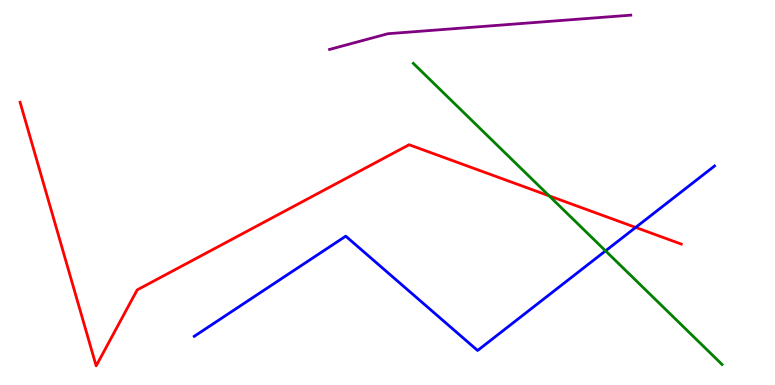[{'lines': ['blue', 'red'], 'intersections': [{'x': 8.2, 'y': 4.09}]}, {'lines': ['green', 'red'], 'intersections': [{'x': 7.09, 'y': 4.91}]}, {'lines': ['purple', 'red'], 'intersections': []}, {'lines': ['blue', 'green'], 'intersections': [{'x': 7.81, 'y': 3.48}]}, {'lines': ['blue', 'purple'], 'intersections': []}, {'lines': ['green', 'purple'], 'intersections': []}]